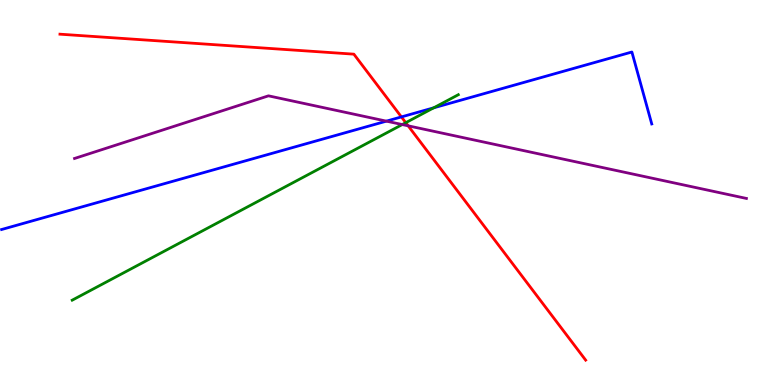[{'lines': ['blue', 'red'], 'intersections': [{'x': 5.18, 'y': 6.96}]}, {'lines': ['green', 'red'], 'intersections': [{'x': 5.24, 'y': 6.81}]}, {'lines': ['purple', 'red'], 'intersections': [{'x': 5.27, 'y': 6.73}]}, {'lines': ['blue', 'green'], 'intersections': [{'x': 5.6, 'y': 7.2}]}, {'lines': ['blue', 'purple'], 'intersections': [{'x': 4.99, 'y': 6.85}]}, {'lines': ['green', 'purple'], 'intersections': [{'x': 5.19, 'y': 6.76}]}]